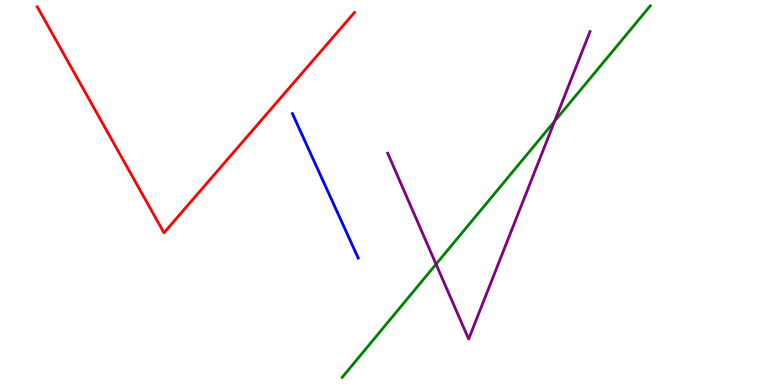[{'lines': ['blue', 'red'], 'intersections': []}, {'lines': ['green', 'red'], 'intersections': []}, {'lines': ['purple', 'red'], 'intersections': []}, {'lines': ['blue', 'green'], 'intersections': []}, {'lines': ['blue', 'purple'], 'intersections': []}, {'lines': ['green', 'purple'], 'intersections': [{'x': 5.63, 'y': 3.14}, {'x': 7.16, 'y': 6.85}]}]